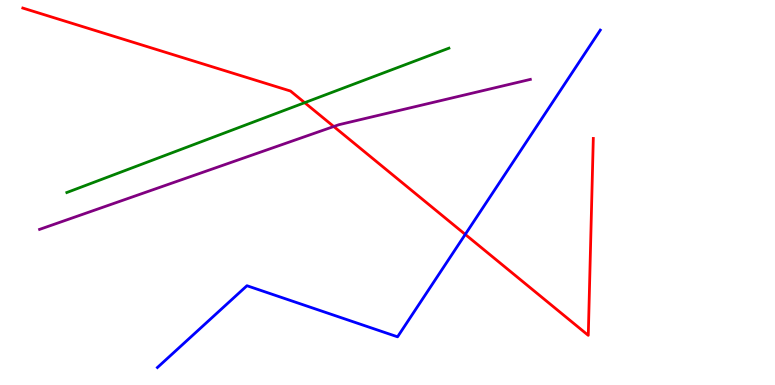[{'lines': ['blue', 'red'], 'intersections': [{'x': 6.0, 'y': 3.91}]}, {'lines': ['green', 'red'], 'intersections': [{'x': 3.93, 'y': 7.33}]}, {'lines': ['purple', 'red'], 'intersections': [{'x': 4.31, 'y': 6.71}]}, {'lines': ['blue', 'green'], 'intersections': []}, {'lines': ['blue', 'purple'], 'intersections': []}, {'lines': ['green', 'purple'], 'intersections': []}]